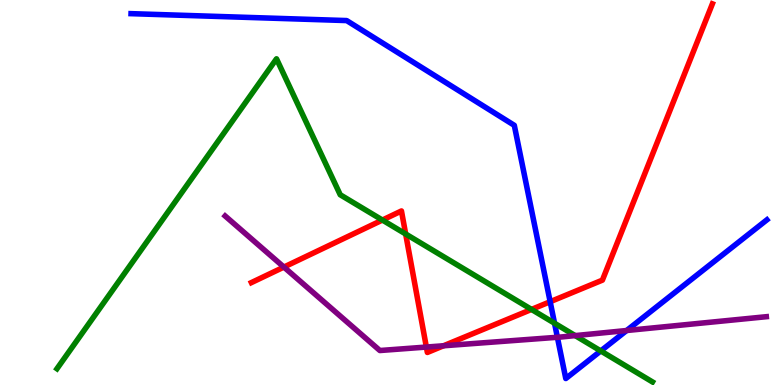[{'lines': ['blue', 'red'], 'intersections': [{'x': 7.1, 'y': 2.16}]}, {'lines': ['green', 'red'], 'intersections': [{'x': 4.93, 'y': 4.28}, {'x': 5.23, 'y': 3.92}, {'x': 6.86, 'y': 1.96}]}, {'lines': ['purple', 'red'], 'intersections': [{'x': 3.66, 'y': 3.06}, {'x': 5.5, 'y': 0.986}, {'x': 5.72, 'y': 1.02}]}, {'lines': ['blue', 'green'], 'intersections': [{'x': 7.16, 'y': 1.6}, {'x': 7.75, 'y': 0.885}]}, {'lines': ['blue', 'purple'], 'intersections': [{'x': 7.19, 'y': 1.24}, {'x': 8.09, 'y': 1.42}]}, {'lines': ['green', 'purple'], 'intersections': [{'x': 7.42, 'y': 1.28}]}]